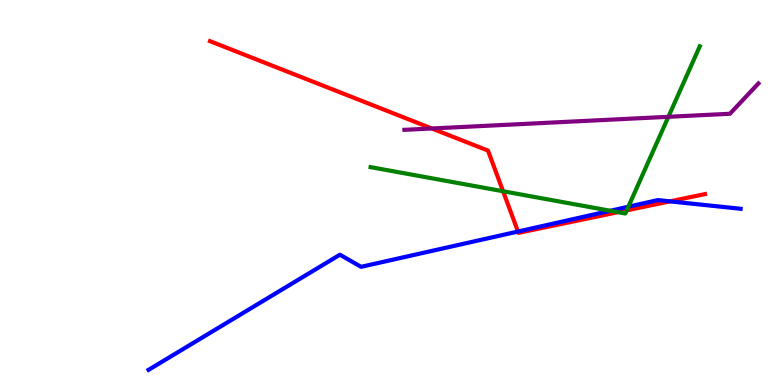[{'lines': ['blue', 'red'], 'intersections': [{'x': 6.68, 'y': 3.99}, {'x': 8.64, 'y': 4.77}]}, {'lines': ['green', 'red'], 'intersections': [{'x': 6.49, 'y': 5.03}, {'x': 7.97, 'y': 4.49}, {'x': 8.09, 'y': 4.54}]}, {'lines': ['purple', 'red'], 'intersections': [{'x': 5.57, 'y': 6.66}]}, {'lines': ['blue', 'green'], 'intersections': [{'x': 7.87, 'y': 4.53}, {'x': 8.11, 'y': 4.63}]}, {'lines': ['blue', 'purple'], 'intersections': []}, {'lines': ['green', 'purple'], 'intersections': [{'x': 8.62, 'y': 6.97}]}]